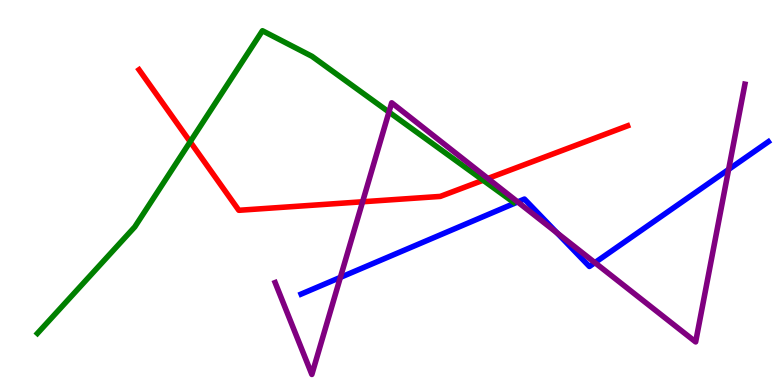[{'lines': ['blue', 'red'], 'intersections': []}, {'lines': ['green', 'red'], 'intersections': [{'x': 2.45, 'y': 6.32}, {'x': 6.23, 'y': 5.32}]}, {'lines': ['purple', 'red'], 'intersections': [{'x': 4.68, 'y': 4.76}, {'x': 6.3, 'y': 5.36}]}, {'lines': ['blue', 'green'], 'intersections': []}, {'lines': ['blue', 'purple'], 'intersections': [{'x': 4.39, 'y': 2.8}, {'x': 6.68, 'y': 4.75}, {'x': 7.19, 'y': 3.95}, {'x': 7.68, 'y': 3.18}, {'x': 9.4, 'y': 5.6}]}, {'lines': ['green', 'purple'], 'intersections': [{'x': 5.02, 'y': 7.09}]}]